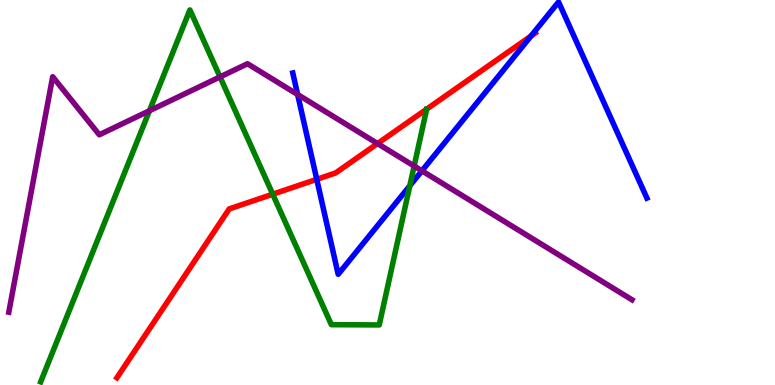[{'lines': ['blue', 'red'], 'intersections': [{'x': 4.09, 'y': 5.34}, {'x': 6.85, 'y': 9.06}]}, {'lines': ['green', 'red'], 'intersections': [{'x': 3.52, 'y': 4.96}]}, {'lines': ['purple', 'red'], 'intersections': [{'x': 4.87, 'y': 6.27}]}, {'lines': ['blue', 'green'], 'intersections': [{'x': 5.29, 'y': 5.17}]}, {'lines': ['blue', 'purple'], 'intersections': [{'x': 3.84, 'y': 7.54}, {'x': 5.44, 'y': 5.56}]}, {'lines': ['green', 'purple'], 'intersections': [{'x': 1.93, 'y': 7.12}, {'x': 2.84, 'y': 8.0}, {'x': 5.34, 'y': 5.69}]}]